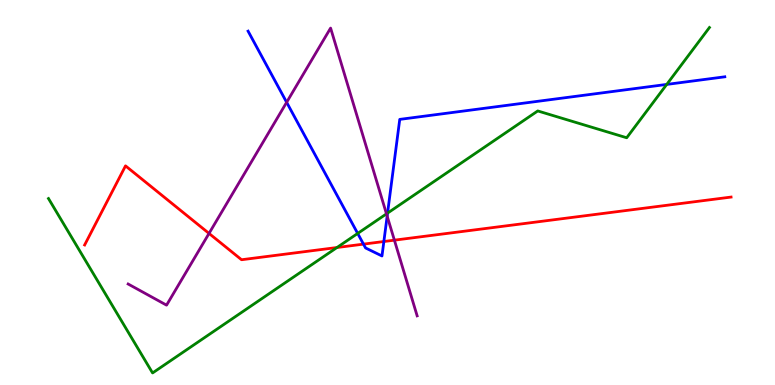[{'lines': ['blue', 'red'], 'intersections': [{'x': 4.69, 'y': 3.66}, {'x': 4.95, 'y': 3.73}]}, {'lines': ['green', 'red'], 'intersections': [{'x': 4.35, 'y': 3.57}]}, {'lines': ['purple', 'red'], 'intersections': [{'x': 2.7, 'y': 3.94}, {'x': 5.09, 'y': 3.76}]}, {'lines': ['blue', 'green'], 'intersections': [{'x': 4.62, 'y': 3.94}, {'x': 5.0, 'y': 4.46}, {'x': 8.6, 'y': 7.81}]}, {'lines': ['blue', 'purple'], 'intersections': [{'x': 3.7, 'y': 7.34}, {'x': 5.0, 'y': 4.39}]}, {'lines': ['green', 'purple'], 'intersections': [{'x': 4.99, 'y': 4.45}]}]